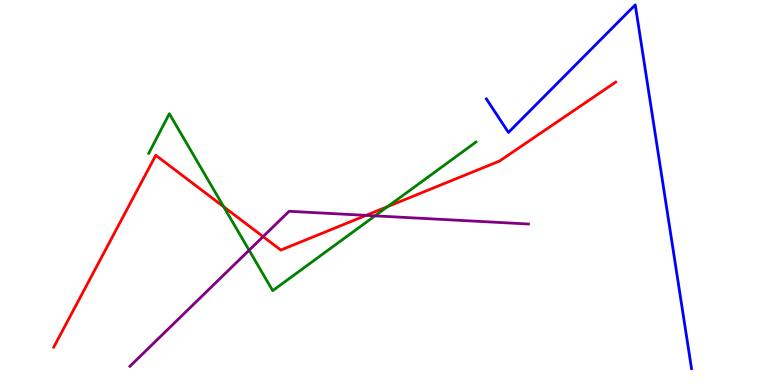[{'lines': ['blue', 'red'], 'intersections': []}, {'lines': ['green', 'red'], 'intersections': [{'x': 2.89, 'y': 4.63}, {'x': 5.0, 'y': 4.63}]}, {'lines': ['purple', 'red'], 'intersections': [{'x': 3.39, 'y': 3.85}, {'x': 4.72, 'y': 4.41}]}, {'lines': ['blue', 'green'], 'intersections': []}, {'lines': ['blue', 'purple'], 'intersections': []}, {'lines': ['green', 'purple'], 'intersections': [{'x': 3.21, 'y': 3.5}, {'x': 4.84, 'y': 4.39}]}]